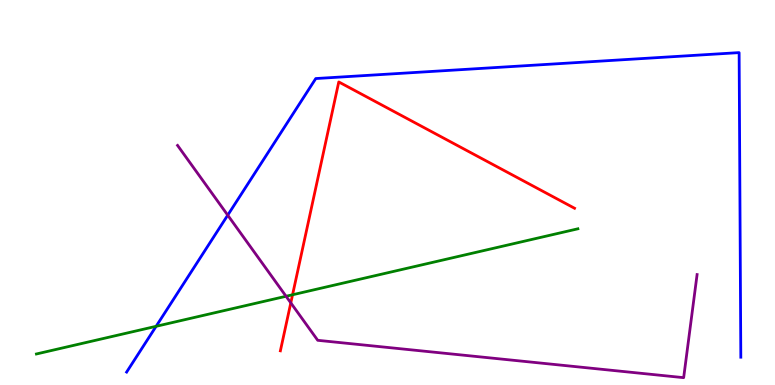[{'lines': ['blue', 'red'], 'intersections': []}, {'lines': ['green', 'red'], 'intersections': [{'x': 3.77, 'y': 2.34}]}, {'lines': ['purple', 'red'], 'intersections': [{'x': 3.75, 'y': 2.13}]}, {'lines': ['blue', 'green'], 'intersections': [{'x': 2.01, 'y': 1.52}]}, {'lines': ['blue', 'purple'], 'intersections': [{'x': 2.94, 'y': 4.41}]}, {'lines': ['green', 'purple'], 'intersections': [{'x': 3.69, 'y': 2.3}]}]